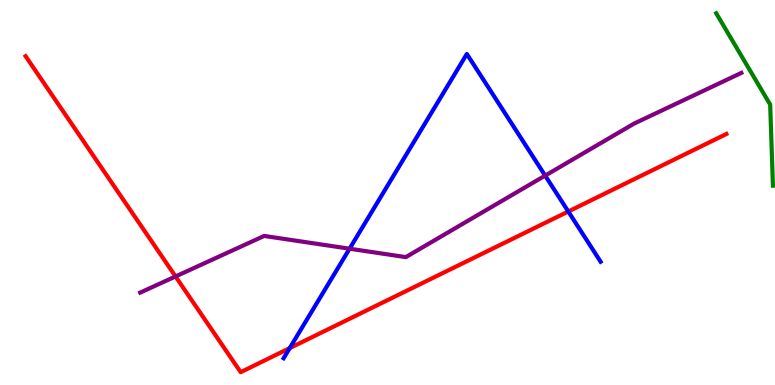[{'lines': ['blue', 'red'], 'intersections': [{'x': 3.74, 'y': 0.958}, {'x': 7.33, 'y': 4.51}]}, {'lines': ['green', 'red'], 'intersections': []}, {'lines': ['purple', 'red'], 'intersections': [{'x': 2.26, 'y': 2.82}]}, {'lines': ['blue', 'green'], 'intersections': []}, {'lines': ['blue', 'purple'], 'intersections': [{'x': 4.51, 'y': 3.54}, {'x': 7.03, 'y': 5.44}]}, {'lines': ['green', 'purple'], 'intersections': []}]